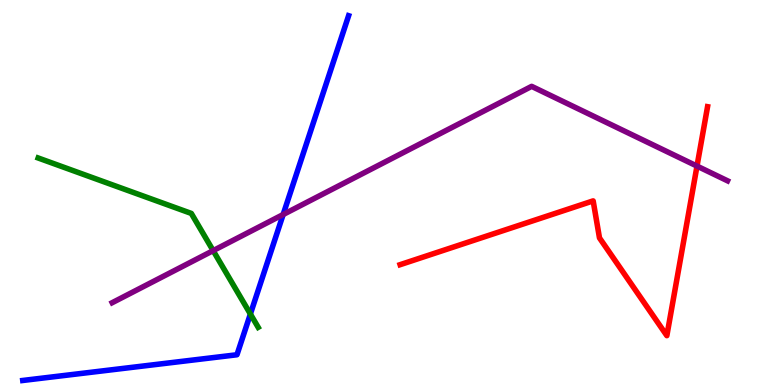[{'lines': ['blue', 'red'], 'intersections': []}, {'lines': ['green', 'red'], 'intersections': []}, {'lines': ['purple', 'red'], 'intersections': [{'x': 8.99, 'y': 5.69}]}, {'lines': ['blue', 'green'], 'intersections': [{'x': 3.23, 'y': 1.84}]}, {'lines': ['blue', 'purple'], 'intersections': [{'x': 3.65, 'y': 4.43}]}, {'lines': ['green', 'purple'], 'intersections': [{'x': 2.75, 'y': 3.49}]}]